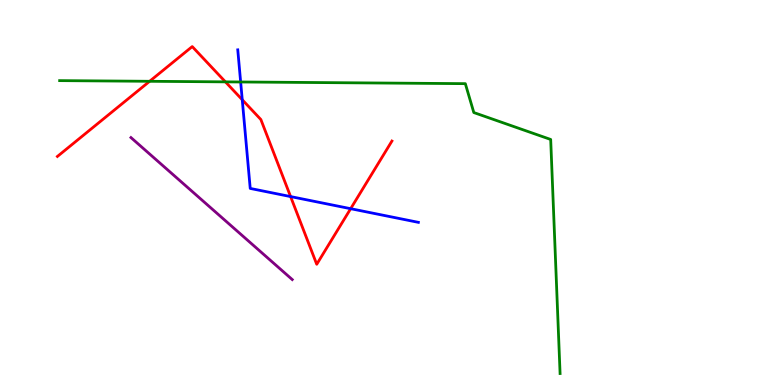[{'lines': ['blue', 'red'], 'intersections': [{'x': 3.13, 'y': 7.41}, {'x': 3.75, 'y': 4.89}, {'x': 4.52, 'y': 4.58}]}, {'lines': ['green', 'red'], 'intersections': [{'x': 1.93, 'y': 7.89}, {'x': 2.91, 'y': 7.87}]}, {'lines': ['purple', 'red'], 'intersections': []}, {'lines': ['blue', 'green'], 'intersections': [{'x': 3.11, 'y': 7.87}]}, {'lines': ['blue', 'purple'], 'intersections': []}, {'lines': ['green', 'purple'], 'intersections': []}]